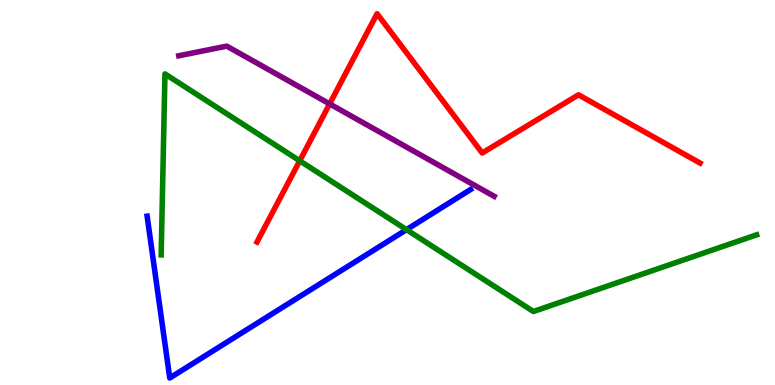[{'lines': ['blue', 'red'], 'intersections': []}, {'lines': ['green', 'red'], 'intersections': [{'x': 3.87, 'y': 5.82}]}, {'lines': ['purple', 'red'], 'intersections': [{'x': 4.25, 'y': 7.3}]}, {'lines': ['blue', 'green'], 'intersections': [{'x': 5.25, 'y': 4.03}]}, {'lines': ['blue', 'purple'], 'intersections': []}, {'lines': ['green', 'purple'], 'intersections': []}]